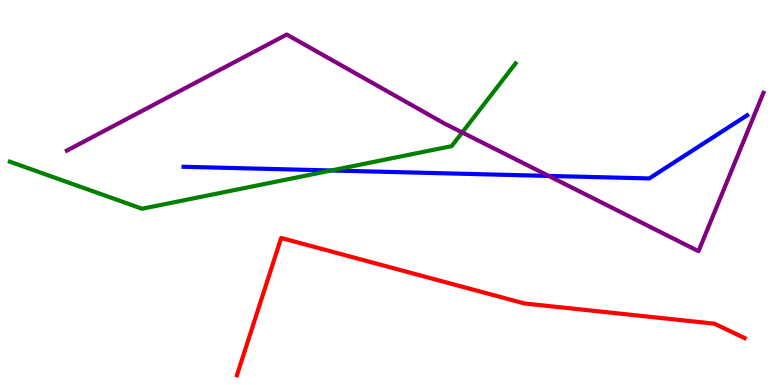[{'lines': ['blue', 'red'], 'intersections': []}, {'lines': ['green', 'red'], 'intersections': []}, {'lines': ['purple', 'red'], 'intersections': []}, {'lines': ['blue', 'green'], 'intersections': [{'x': 4.28, 'y': 5.57}]}, {'lines': ['blue', 'purple'], 'intersections': [{'x': 7.08, 'y': 5.43}]}, {'lines': ['green', 'purple'], 'intersections': [{'x': 5.96, 'y': 6.56}]}]